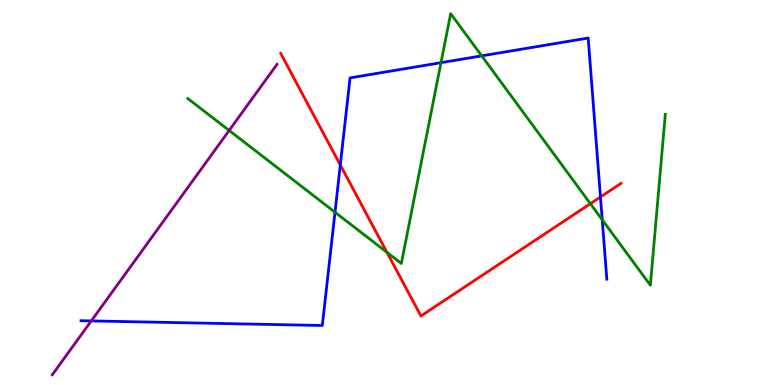[{'lines': ['blue', 'red'], 'intersections': [{'x': 4.39, 'y': 5.71}, {'x': 7.75, 'y': 4.88}]}, {'lines': ['green', 'red'], 'intersections': [{'x': 4.99, 'y': 3.45}, {'x': 7.62, 'y': 4.71}]}, {'lines': ['purple', 'red'], 'intersections': []}, {'lines': ['blue', 'green'], 'intersections': [{'x': 4.32, 'y': 4.49}, {'x': 5.69, 'y': 8.37}, {'x': 6.22, 'y': 8.55}, {'x': 7.77, 'y': 4.29}]}, {'lines': ['blue', 'purple'], 'intersections': [{'x': 1.18, 'y': 1.66}]}, {'lines': ['green', 'purple'], 'intersections': [{'x': 2.96, 'y': 6.61}]}]